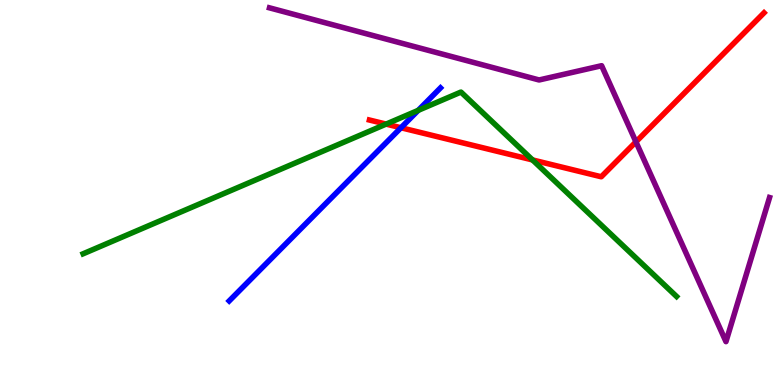[{'lines': ['blue', 'red'], 'intersections': [{'x': 5.17, 'y': 6.68}]}, {'lines': ['green', 'red'], 'intersections': [{'x': 4.98, 'y': 6.78}, {'x': 6.87, 'y': 5.85}]}, {'lines': ['purple', 'red'], 'intersections': [{'x': 8.21, 'y': 6.32}]}, {'lines': ['blue', 'green'], 'intersections': [{'x': 5.4, 'y': 7.13}]}, {'lines': ['blue', 'purple'], 'intersections': []}, {'lines': ['green', 'purple'], 'intersections': []}]